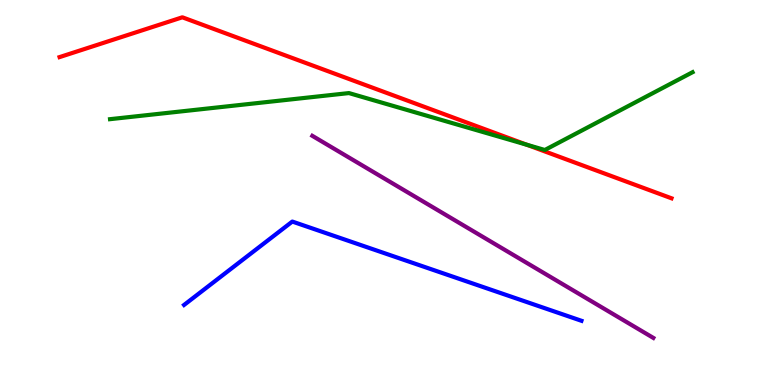[{'lines': ['blue', 'red'], 'intersections': []}, {'lines': ['green', 'red'], 'intersections': [{'x': 6.8, 'y': 6.24}]}, {'lines': ['purple', 'red'], 'intersections': []}, {'lines': ['blue', 'green'], 'intersections': []}, {'lines': ['blue', 'purple'], 'intersections': []}, {'lines': ['green', 'purple'], 'intersections': []}]